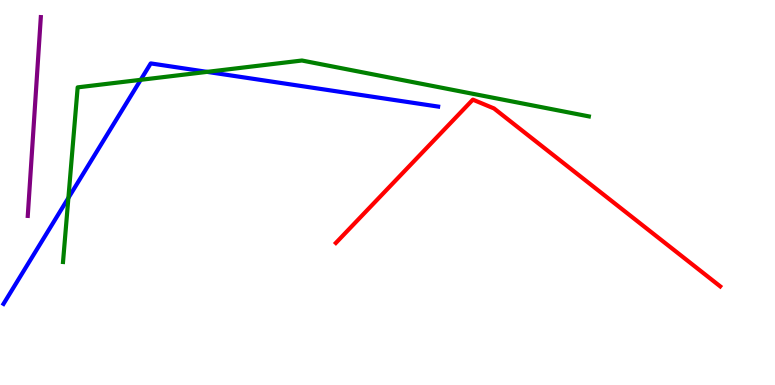[{'lines': ['blue', 'red'], 'intersections': []}, {'lines': ['green', 'red'], 'intersections': []}, {'lines': ['purple', 'red'], 'intersections': []}, {'lines': ['blue', 'green'], 'intersections': [{'x': 0.882, 'y': 4.86}, {'x': 1.82, 'y': 7.93}, {'x': 2.67, 'y': 8.13}]}, {'lines': ['blue', 'purple'], 'intersections': []}, {'lines': ['green', 'purple'], 'intersections': []}]